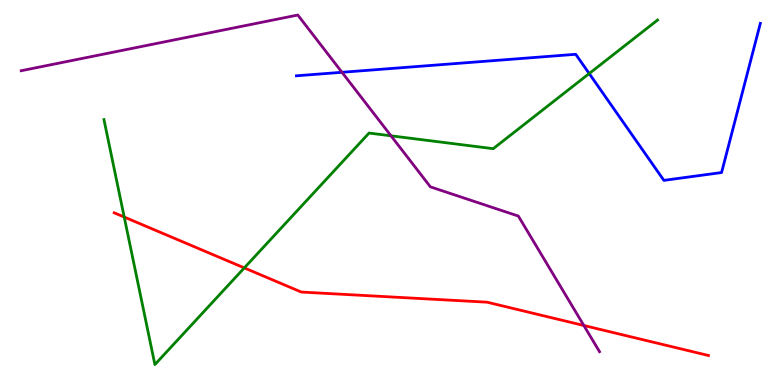[{'lines': ['blue', 'red'], 'intersections': []}, {'lines': ['green', 'red'], 'intersections': [{'x': 1.6, 'y': 4.36}, {'x': 3.15, 'y': 3.04}]}, {'lines': ['purple', 'red'], 'intersections': [{'x': 7.53, 'y': 1.55}]}, {'lines': ['blue', 'green'], 'intersections': [{'x': 7.6, 'y': 8.09}]}, {'lines': ['blue', 'purple'], 'intersections': [{'x': 4.41, 'y': 8.12}]}, {'lines': ['green', 'purple'], 'intersections': [{'x': 5.05, 'y': 6.47}]}]